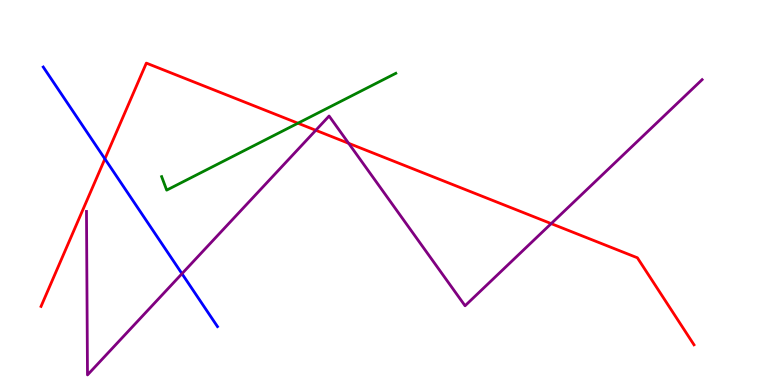[{'lines': ['blue', 'red'], 'intersections': [{'x': 1.35, 'y': 5.87}]}, {'lines': ['green', 'red'], 'intersections': [{'x': 3.84, 'y': 6.8}]}, {'lines': ['purple', 'red'], 'intersections': [{'x': 4.07, 'y': 6.62}, {'x': 4.5, 'y': 6.28}, {'x': 7.11, 'y': 4.19}]}, {'lines': ['blue', 'green'], 'intersections': []}, {'lines': ['blue', 'purple'], 'intersections': [{'x': 2.35, 'y': 2.89}]}, {'lines': ['green', 'purple'], 'intersections': []}]